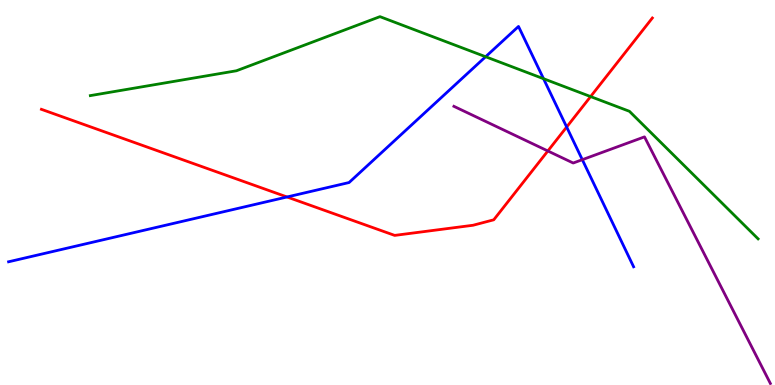[{'lines': ['blue', 'red'], 'intersections': [{'x': 3.7, 'y': 4.88}, {'x': 7.31, 'y': 6.7}]}, {'lines': ['green', 'red'], 'intersections': [{'x': 7.62, 'y': 7.49}]}, {'lines': ['purple', 'red'], 'intersections': [{'x': 7.07, 'y': 6.08}]}, {'lines': ['blue', 'green'], 'intersections': [{'x': 6.27, 'y': 8.53}, {'x': 7.01, 'y': 7.96}]}, {'lines': ['blue', 'purple'], 'intersections': [{'x': 7.51, 'y': 5.85}]}, {'lines': ['green', 'purple'], 'intersections': []}]